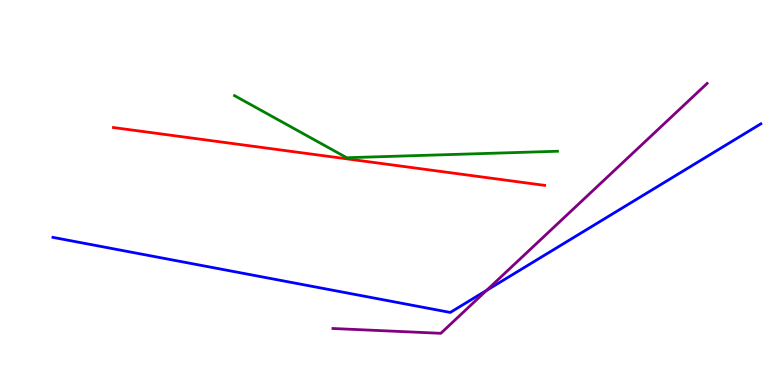[{'lines': ['blue', 'red'], 'intersections': []}, {'lines': ['green', 'red'], 'intersections': []}, {'lines': ['purple', 'red'], 'intersections': []}, {'lines': ['blue', 'green'], 'intersections': []}, {'lines': ['blue', 'purple'], 'intersections': [{'x': 6.28, 'y': 2.46}]}, {'lines': ['green', 'purple'], 'intersections': []}]